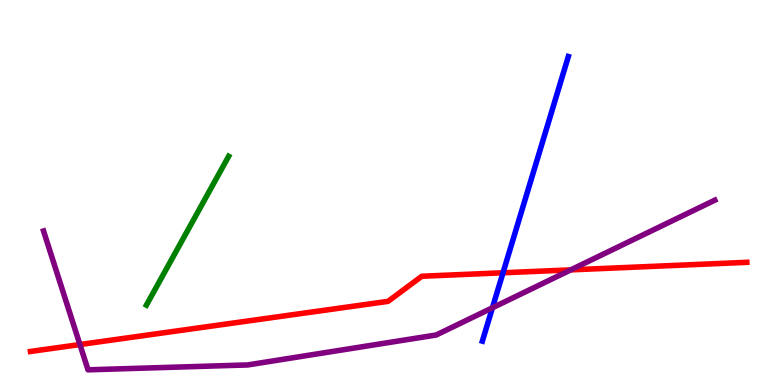[{'lines': ['blue', 'red'], 'intersections': [{'x': 6.49, 'y': 2.92}]}, {'lines': ['green', 'red'], 'intersections': []}, {'lines': ['purple', 'red'], 'intersections': [{'x': 1.03, 'y': 1.05}, {'x': 7.36, 'y': 2.99}]}, {'lines': ['blue', 'green'], 'intersections': []}, {'lines': ['blue', 'purple'], 'intersections': [{'x': 6.35, 'y': 2.01}]}, {'lines': ['green', 'purple'], 'intersections': []}]